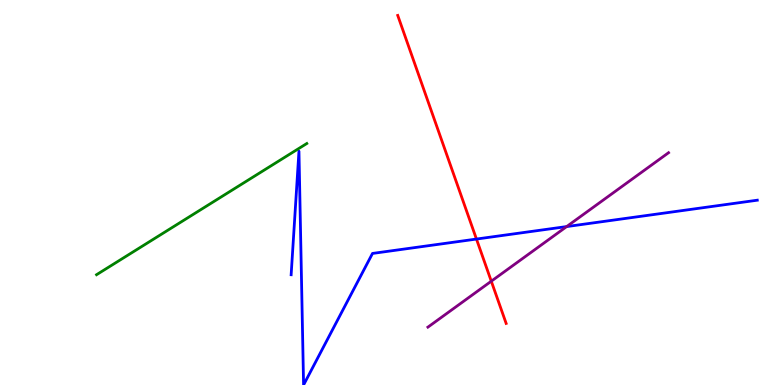[{'lines': ['blue', 'red'], 'intersections': [{'x': 6.15, 'y': 3.79}]}, {'lines': ['green', 'red'], 'intersections': []}, {'lines': ['purple', 'red'], 'intersections': [{'x': 6.34, 'y': 2.7}]}, {'lines': ['blue', 'green'], 'intersections': []}, {'lines': ['blue', 'purple'], 'intersections': [{'x': 7.31, 'y': 4.11}]}, {'lines': ['green', 'purple'], 'intersections': []}]